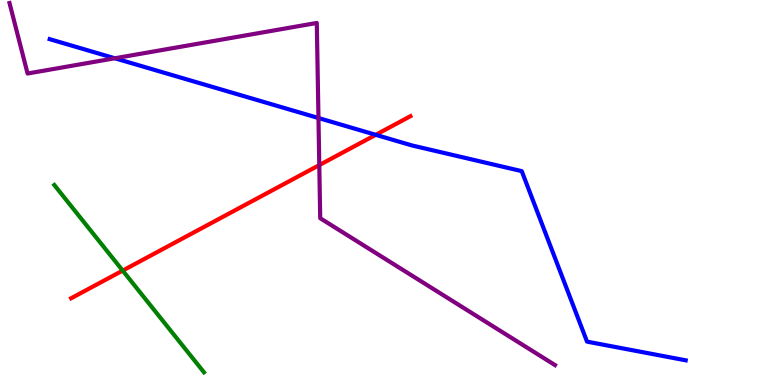[{'lines': ['blue', 'red'], 'intersections': [{'x': 4.85, 'y': 6.5}]}, {'lines': ['green', 'red'], 'intersections': [{'x': 1.58, 'y': 2.97}]}, {'lines': ['purple', 'red'], 'intersections': [{'x': 4.12, 'y': 5.71}]}, {'lines': ['blue', 'green'], 'intersections': []}, {'lines': ['blue', 'purple'], 'intersections': [{'x': 1.48, 'y': 8.49}, {'x': 4.11, 'y': 6.93}]}, {'lines': ['green', 'purple'], 'intersections': []}]